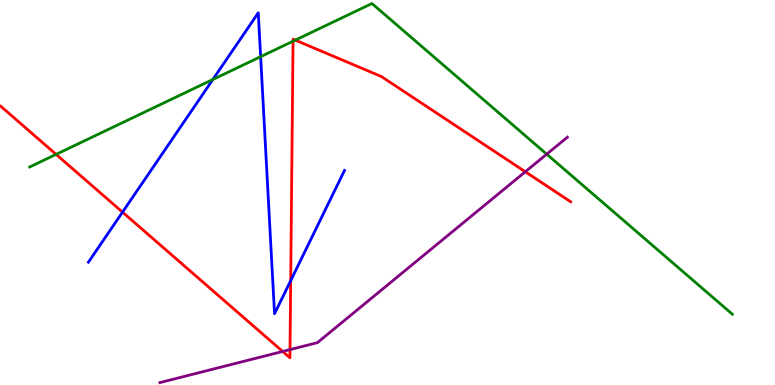[{'lines': ['blue', 'red'], 'intersections': [{'x': 1.58, 'y': 4.49}, {'x': 3.75, 'y': 2.71}]}, {'lines': ['green', 'red'], 'intersections': [{'x': 0.724, 'y': 5.99}, {'x': 3.78, 'y': 8.93}, {'x': 3.81, 'y': 8.96}]}, {'lines': ['purple', 'red'], 'intersections': [{'x': 3.65, 'y': 0.871}, {'x': 3.74, 'y': 0.919}, {'x': 6.78, 'y': 5.54}]}, {'lines': ['blue', 'green'], 'intersections': [{'x': 2.75, 'y': 7.94}, {'x': 3.36, 'y': 8.53}]}, {'lines': ['blue', 'purple'], 'intersections': []}, {'lines': ['green', 'purple'], 'intersections': [{'x': 7.05, 'y': 6.0}]}]